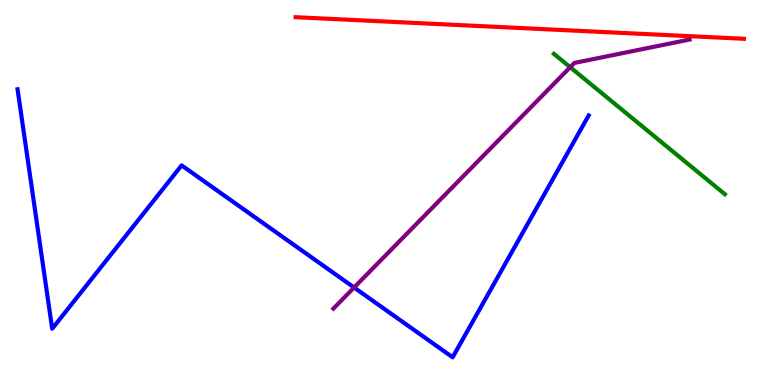[{'lines': ['blue', 'red'], 'intersections': []}, {'lines': ['green', 'red'], 'intersections': []}, {'lines': ['purple', 'red'], 'intersections': []}, {'lines': ['blue', 'green'], 'intersections': []}, {'lines': ['blue', 'purple'], 'intersections': [{'x': 4.57, 'y': 2.53}]}, {'lines': ['green', 'purple'], 'intersections': [{'x': 7.36, 'y': 8.25}]}]